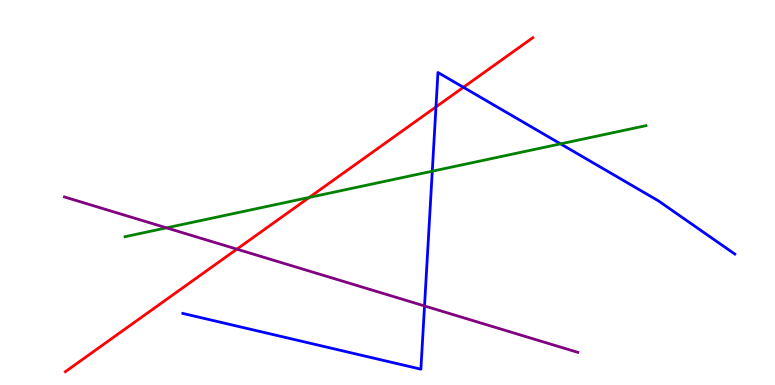[{'lines': ['blue', 'red'], 'intersections': [{'x': 5.63, 'y': 7.22}, {'x': 5.98, 'y': 7.73}]}, {'lines': ['green', 'red'], 'intersections': [{'x': 3.99, 'y': 4.87}]}, {'lines': ['purple', 'red'], 'intersections': [{'x': 3.06, 'y': 3.53}]}, {'lines': ['blue', 'green'], 'intersections': [{'x': 5.58, 'y': 5.55}, {'x': 7.23, 'y': 6.26}]}, {'lines': ['blue', 'purple'], 'intersections': [{'x': 5.48, 'y': 2.05}]}, {'lines': ['green', 'purple'], 'intersections': [{'x': 2.15, 'y': 4.08}]}]